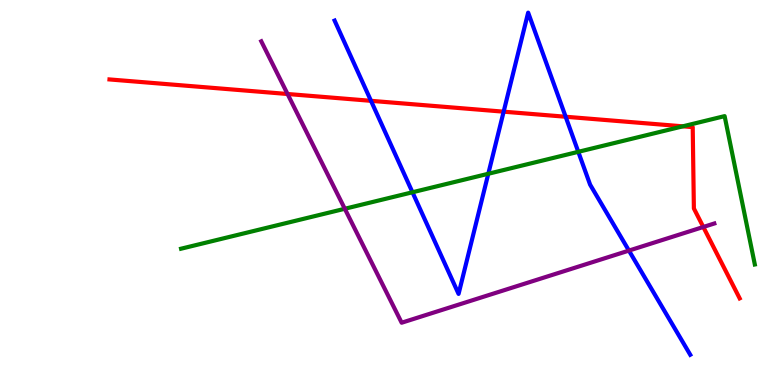[{'lines': ['blue', 'red'], 'intersections': [{'x': 4.79, 'y': 7.38}, {'x': 6.5, 'y': 7.1}, {'x': 7.3, 'y': 6.97}]}, {'lines': ['green', 'red'], 'intersections': [{'x': 8.81, 'y': 6.72}]}, {'lines': ['purple', 'red'], 'intersections': [{'x': 3.71, 'y': 7.56}, {'x': 9.08, 'y': 4.1}]}, {'lines': ['blue', 'green'], 'intersections': [{'x': 5.32, 'y': 5.01}, {'x': 6.3, 'y': 5.49}, {'x': 7.46, 'y': 6.06}]}, {'lines': ['blue', 'purple'], 'intersections': [{'x': 8.12, 'y': 3.49}]}, {'lines': ['green', 'purple'], 'intersections': [{'x': 4.45, 'y': 4.58}]}]